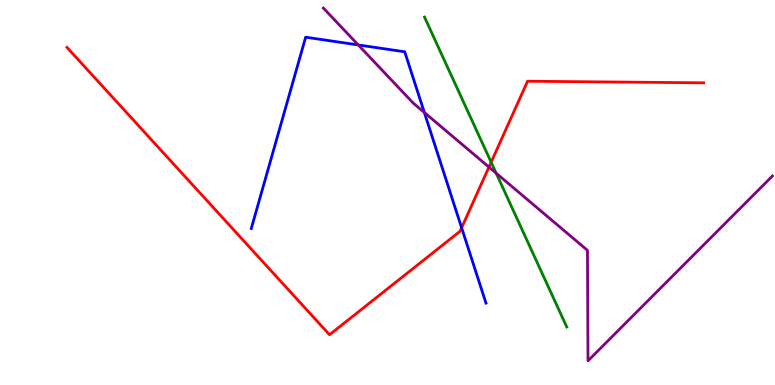[{'lines': ['blue', 'red'], 'intersections': [{'x': 5.96, 'y': 4.08}]}, {'lines': ['green', 'red'], 'intersections': [{'x': 6.34, 'y': 5.79}]}, {'lines': ['purple', 'red'], 'intersections': [{'x': 6.31, 'y': 5.66}]}, {'lines': ['blue', 'green'], 'intersections': []}, {'lines': ['blue', 'purple'], 'intersections': [{'x': 4.62, 'y': 8.83}, {'x': 5.48, 'y': 7.08}]}, {'lines': ['green', 'purple'], 'intersections': [{'x': 6.4, 'y': 5.5}]}]